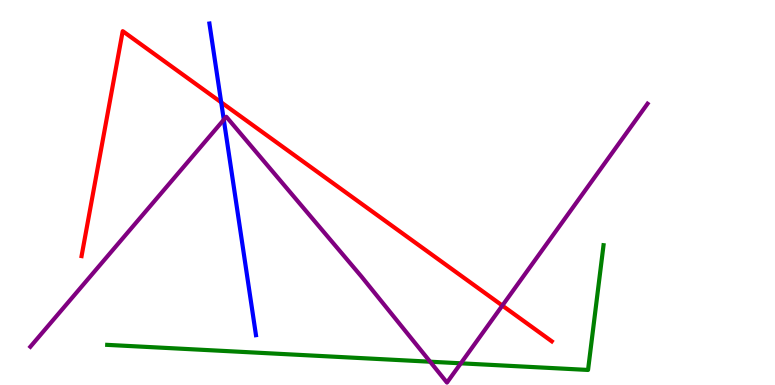[{'lines': ['blue', 'red'], 'intersections': [{'x': 2.85, 'y': 7.34}]}, {'lines': ['green', 'red'], 'intersections': []}, {'lines': ['purple', 'red'], 'intersections': [{'x': 6.48, 'y': 2.06}]}, {'lines': ['blue', 'green'], 'intersections': []}, {'lines': ['blue', 'purple'], 'intersections': [{'x': 2.89, 'y': 6.89}]}, {'lines': ['green', 'purple'], 'intersections': [{'x': 5.55, 'y': 0.605}, {'x': 5.95, 'y': 0.563}]}]